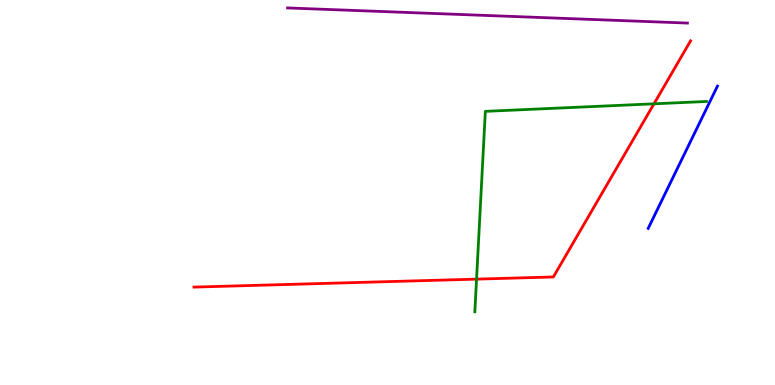[{'lines': ['blue', 'red'], 'intersections': []}, {'lines': ['green', 'red'], 'intersections': [{'x': 6.15, 'y': 2.75}, {'x': 8.44, 'y': 7.3}]}, {'lines': ['purple', 'red'], 'intersections': []}, {'lines': ['blue', 'green'], 'intersections': []}, {'lines': ['blue', 'purple'], 'intersections': []}, {'lines': ['green', 'purple'], 'intersections': []}]